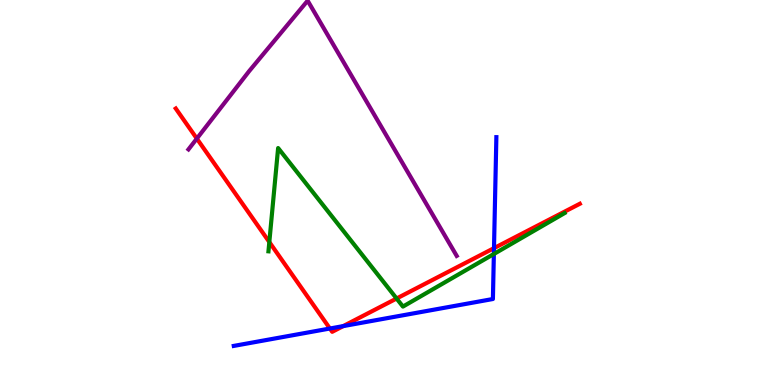[{'lines': ['blue', 'red'], 'intersections': [{'x': 4.26, 'y': 1.47}, {'x': 4.43, 'y': 1.53}, {'x': 6.37, 'y': 3.55}]}, {'lines': ['green', 'red'], 'intersections': [{'x': 3.48, 'y': 3.71}, {'x': 5.12, 'y': 2.25}]}, {'lines': ['purple', 'red'], 'intersections': [{'x': 2.54, 'y': 6.4}]}, {'lines': ['blue', 'green'], 'intersections': [{'x': 6.37, 'y': 3.4}]}, {'lines': ['blue', 'purple'], 'intersections': []}, {'lines': ['green', 'purple'], 'intersections': []}]